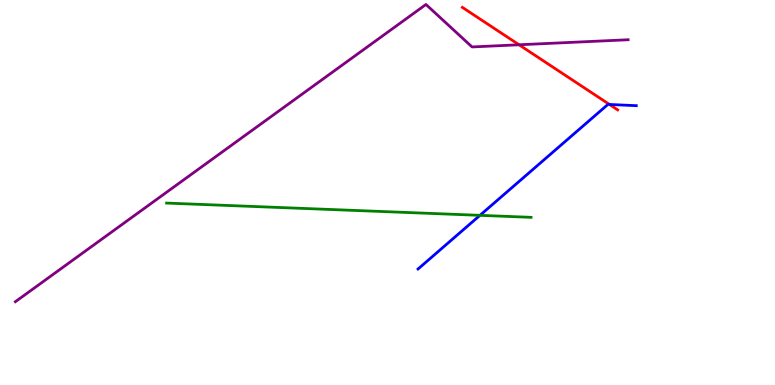[{'lines': ['blue', 'red'], 'intersections': [{'x': 7.86, 'y': 7.29}]}, {'lines': ['green', 'red'], 'intersections': []}, {'lines': ['purple', 'red'], 'intersections': [{'x': 6.7, 'y': 8.84}]}, {'lines': ['blue', 'green'], 'intersections': [{'x': 6.19, 'y': 4.41}]}, {'lines': ['blue', 'purple'], 'intersections': []}, {'lines': ['green', 'purple'], 'intersections': []}]